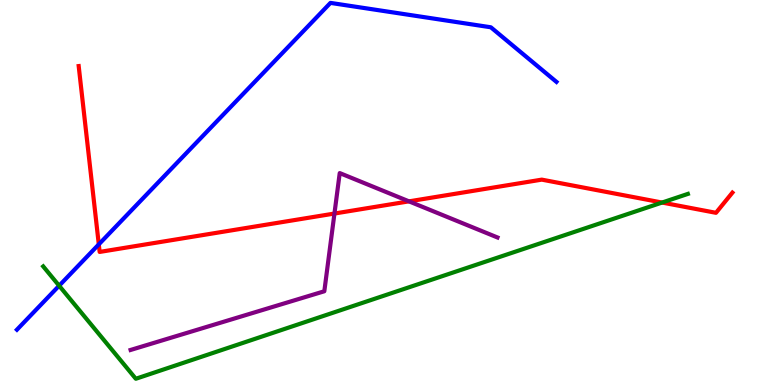[{'lines': ['blue', 'red'], 'intersections': [{'x': 1.27, 'y': 3.65}]}, {'lines': ['green', 'red'], 'intersections': [{'x': 8.54, 'y': 4.74}]}, {'lines': ['purple', 'red'], 'intersections': [{'x': 4.32, 'y': 4.45}, {'x': 5.28, 'y': 4.77}]}, {'lines': ['blue', 'green'], 'intersections': [{'x': 0.763, 'y': 2.58}]}, {'lines': ['blue', 'purple'], 'intersections': []}, {'lines': ['green', 'purple'], 'intersections': []}]